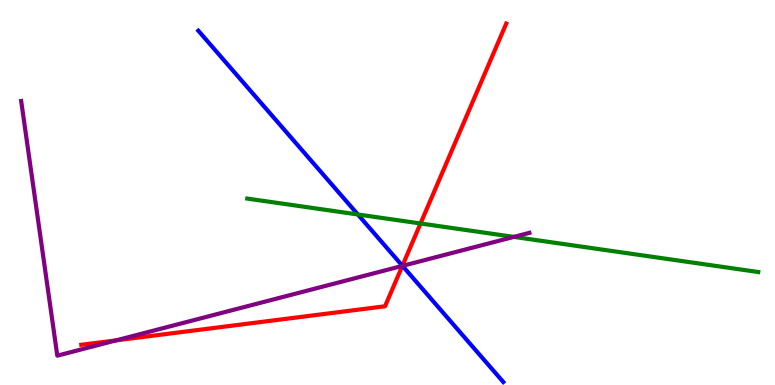[{'lines': ['blue', 'red'], 'intersections': [{'x': 5.19, 'y': 3.1}]}, {'lines': ['green', 'red'], 'intersections': [{'x': 5.43, 'y': 4.2}]}, {'lines': ['purple', 'red'], 'intersections': [{'x': 1.5, 'y': 1.16}, {'x': 5.19, 'y': 3.09}]}, {'lines': ['blue', 'green'], 'intersections': [{'x': 4.62, 'y': 4.43}]}, {'lines': ['blue', 'purple'], 'intersections': [{'x': 5.19, 'y': 3.09}]}, {'lines': ['green', 'purple'], 'intersections': [{'x': 6.63, 'y': 3.85}]}]